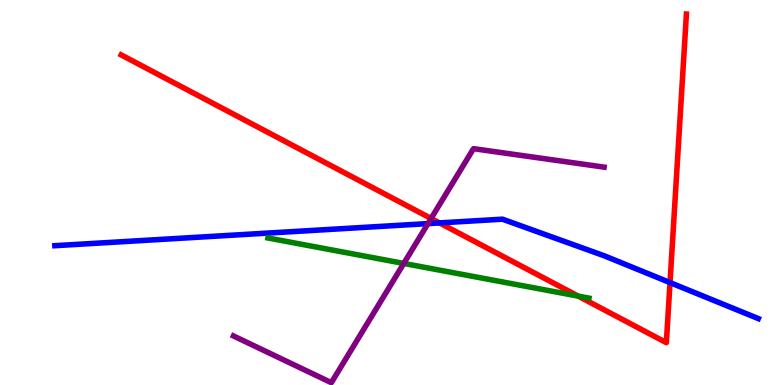[{'lines': ['blue', 'red'], 'intersections': [{'x': 5.67, 'y': 4.21}, {'x': 8.65, 'y': 2.66}]}, {'lines': ['green', 'red'], 'intersections': [{'x': 7.46, 'y': 2.31}]}, {'lines': ['purple', 'red'], 'intersections': [{'x': 5.56, 'y': 4.33}]}, {'lines': ['blue', 'green'], 'intersections': []}, {'lines': ['blue', 'purple'], 'intersections': [{'x': 5.52, 'y': 4.19}]}, {'lines': ['green', 'purple'], 'intersections': [{'x': 5.21, 'y': 3.16}]}]